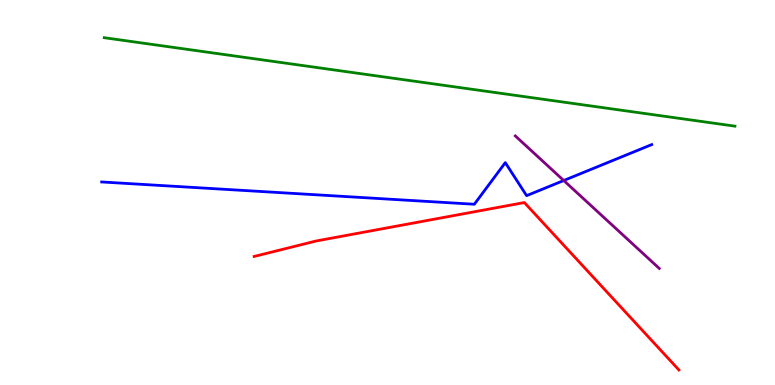[{'lines': ['blue', 'red'], 'intersections': []}, {'lines': ['green', 'red'], 'intersections': []}, {'lines': ['purple', 'red'], 'intersections': []}, {'lines': ['blue', 'green'], 'intersections': []}, {'lines': ['blue', 'purple'], 'intersections': [{'x': 7.27, 'y': 5.31}]}, {'lines': ['green', 'purple'], 'intersections': []}]